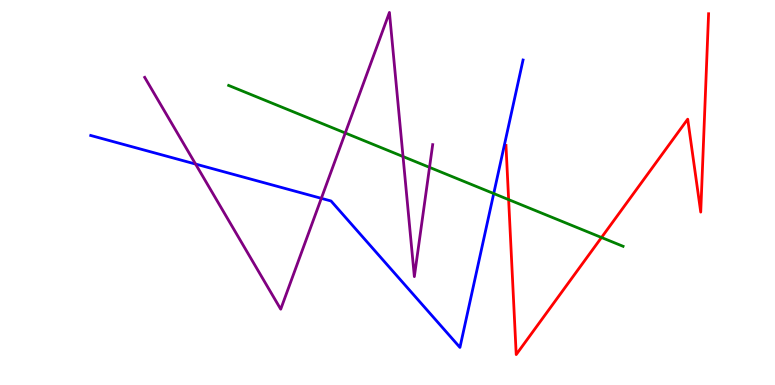[{'lines': ['blue', 'red'], 'intersections': []}, {'lines': ['green', 'red'], 'intersections': [{'x': 6.56, 'y': 4.81}, {'x': 7.76, 'y': 3.83}]}, {'lines': ['purple', 'red'], 'intersections': []}, {'lines': ['blue', 'green'], 'intersections': [{'x': 6.37, 'y': 4.97}]}, {'lines': ['blue', 'purple'], 'intersections': [{'x': 2.52, 'y': 5.74}, {'x': 4.15, 'y': 4.85}]}, {'lines': ['green', 'purple'], 'intersections': [{'x': 4.46, 'y': 6.55}, {'x': 5.2, 'y': 5.93}, {'x': 5.54, 'y': 5.65}]}]